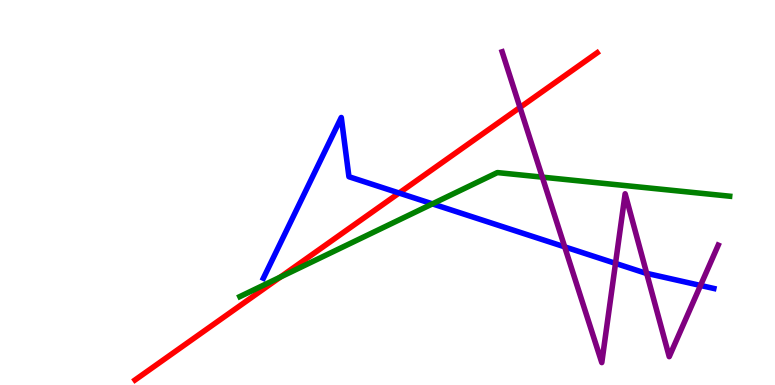[{'lines': ['blue', 'red'], 'intersections': [{'x': 5.15, 'y': 4.99}]}, {'lines': ['green', 'red'], 'intersections': [{'x': 3.62, 'y': 2.8}]}, {'lines': ['purple', 'red'], 'intersections': [{'x': 6.71, 'y': 7.21}]}, {'lines': ['blue', 'green'], 'intersections': [{'x': 5.58, 'y': 4.7}]}, {'lines': ['blue', 'purple'], 'intersections': [{'x': 7.29, 'y': 3.59}, {'x': 7.94, 'y': 3.16}, {'x': 8.34, 'y': 2.9}, {'x': 9.04, 'y': 2.59}]}, {'lines': ['green', 'purple'], 'intersections': [{'x': 7.0, 'y': 5.4}]}]